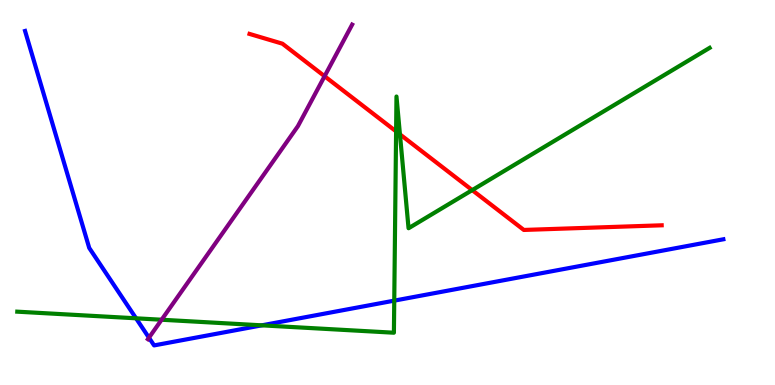[{'lines': ['blue', 'red'], 'intersections': []}, {'lines': ['green', 'red'], 'intersections': [{'x': 5.11, 'y': 6.59}, {'x': 5.16, 'y': 6.51}, {'x': 6.09, 'y': 5.06}]}, {'lines': ['purple', 'red'], 'intersections': [{'x': 4.19, 'y': 8.02}]}, {'lines': ['blue', 'green'], 'intersections': [{'x': 1.76, 'y': 1.73}, {'x': 3.38, 'y': 1.55}, {'x': 5.09, 'y': 2.19}]}, {'lines': ['blue', 'purple'], 'intersections': [{'x': 1.92, 'y': 1.23}]}, {'lines': ['green', 'purple'], 'intersections': [{'x': 2.09, 'y': 1.7}]}]